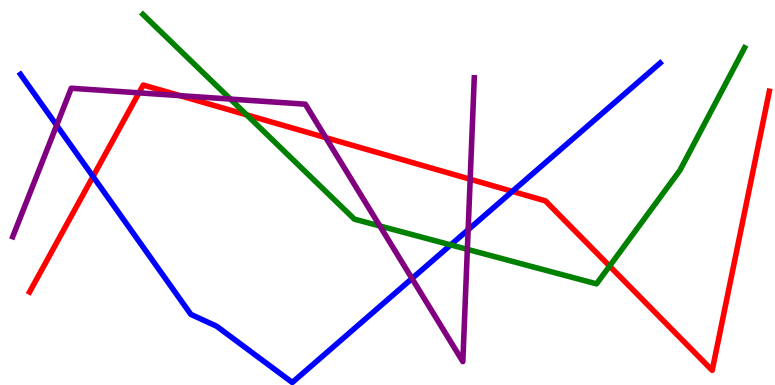[{'lines': ['blue', 'red'], 'intersections': [{'x': 1.2, 'y': 5.42}, {'x': 6.61, 'y': 5.03}]}, {'lines': ['green', 'red'], 'intersections': [{'x': 3.18, 'y': 7.02}, {'x': 7.87, 'y': 3.09}]}, {'lines': ['purple', 'red'], 'intersections': [{'x': 1.79, 'y': 7.59}, {'x': 2.32, 'y': 7.52}, {'x': 4.2, 'y': 6.42}, {'x': 6.07, 'y': 5.34}]}, {'lines': ['blue', 'green'], 'intersections': [{'x': 5.82, 'y': 3.64}]}, {'lines': ['blue', 'purple'], 'intersections': [{'x': 0.731, 'y': 6.75}, {'x': 5.32, 'y': 2.77}, {'x': 6.04, 'y': 4.03}]}, {'lines': ['green', 'purple'], 'intersections': [{'x': 2.97, 'y': 7.43}, {'x': 4.9, 'y': 4.13}, {'x': 6.03, 'y': 3.52}]}]